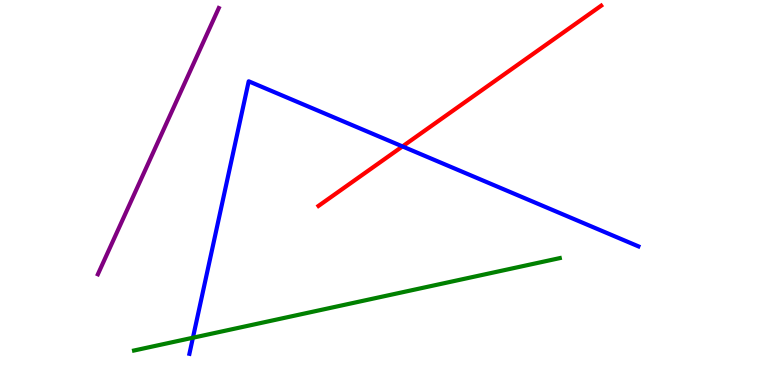[{'lines': ['blue', 'red'], 'intersections': [{'x': 5.19, 'y': 6.2}]}, {'lines': ['green', 'red'], 'intersections': []}, {'lines': ['purple', 'red'], 'intersections': []}, {'lines': ['blue', 'green'], 'intersections': [{'x': 2.49, 'y': 1.23}]}, {'lines': ['blue', 'purple'], 'intersections': []}, {'lines': ['green', 'purple'], 'intersections': []}]